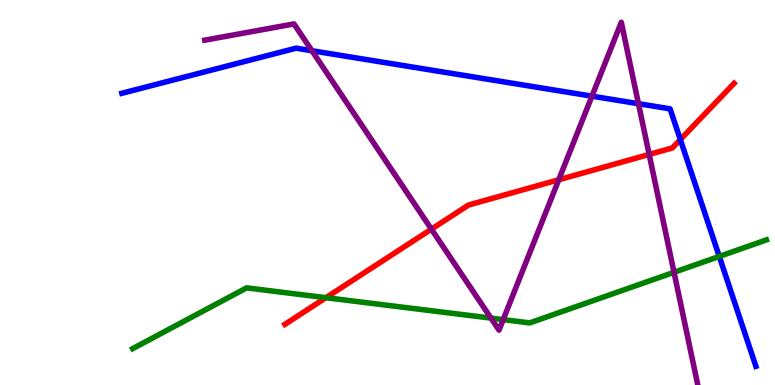[{'lines': ['blue', 'red'], 'intersections': [{'x': 8.78, 'y': 6.38}]}, {'lines': ['green', 'red'], 'intersections': [{'x': 4.21, 'y': 2.27}]}, {'lines': ['purple', 'red'], 'intersections': [{'x': 5.57, 'y': 4.05}, {'x': 7.21, 'y': 5.33}, {'x': 8.38, 'y': 5.99}]}, {'lines': ['blue', 'green'], 'intersections': [{'x': 9.28, 'y': 3.34}]}, {'lines': ['blue', 'purple'], 'intersections': [{'x': 4.02, 'y': 8.68}, {'x': 7.64, 'y': 7.5}, {'x': 8.24, 'y': 7.31}]}, {'lines': ['green', 'purple'], 'intersections': [{'x': 6.34, 'y': 1.74}, {'x': 6.49, 'y': 1.7}, {'x': 8.7, 'y': 2.93}]}]